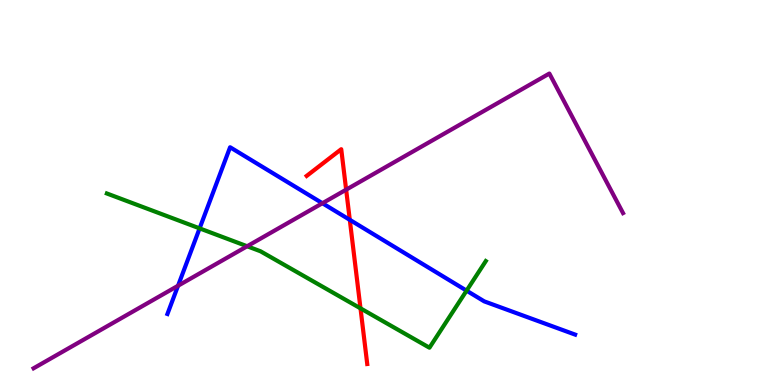[{'lines': ['blue', 'red'], 'intersections': [{'x': 4.51, 'y': 4.29}]}, {'lines': ['green', 'red'], 'intersections': [{'x': 4.65, 'y': 1.99}]}, {'lines': ['purple', 'red'], 'intersections': [{'x': 4.47, 'y': 5.07}]}, {'lines': ['blue', 'green'], 'intersections': [{'x': 2.58, 'y': 4.07}, {'x': 6.02, 'y': 2.45}]}, {'lines': ['blue', 'purple'], 'intersections': [{'x': 2.3, 'y': 2.58}, {'x': 4.16, 'y': 4.72}]}, {'lines': ['green', 'purple'], 'intersections': [{'x': 3.19, 'y': 3.6}]}]